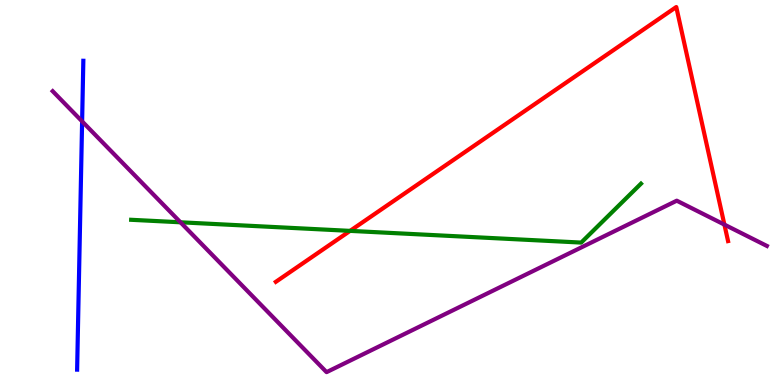[{'lines': ['blue', 'red'], 'intersections': []}, {'lines': ['green', 'red'], 'intersections': [{'x': 4.52, 'y': 4.0}]}, {'lines': ['purple', 'red'], 'intersections': [{'x': 9.35, 'y': 4.17}]}, {'lines': ['blue', 'green'], 'intersections': []}, {'lines': ['blue', 'purple'], 'intersections': [{'x': 1.06, 'y': 6.85}]}, {'lines': ['green', 'purple'], 'intersections': [{'x': 2.33, 'y': 4.23}]}]